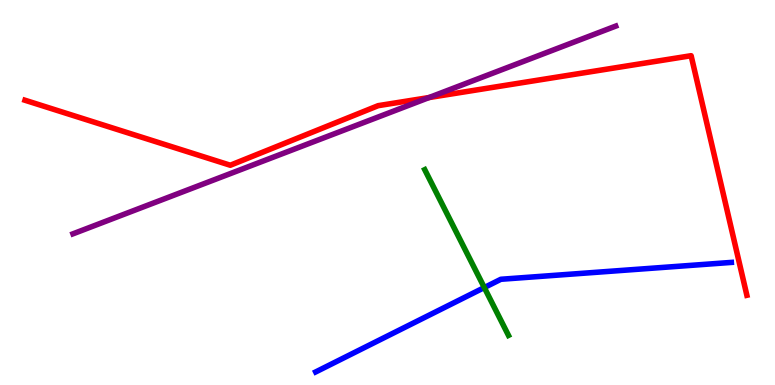[{'lines': ['blue', 'red'], 'intersections': []}, {'lines': ['green', 'red'], 'intersections': []}, {'lines': ['purple', 'red'], 'intersections': [{'x': 5.54, 'y': 7.47}]}, {'lines': ['blue', 'green'], 'intersections': [{'x': 6.25, 'y': 2.53}]}, {'lines': ['blue', 'purple'], 'intersections': []}, {'lines': ['green', 'purple'], 'intersections': []}]